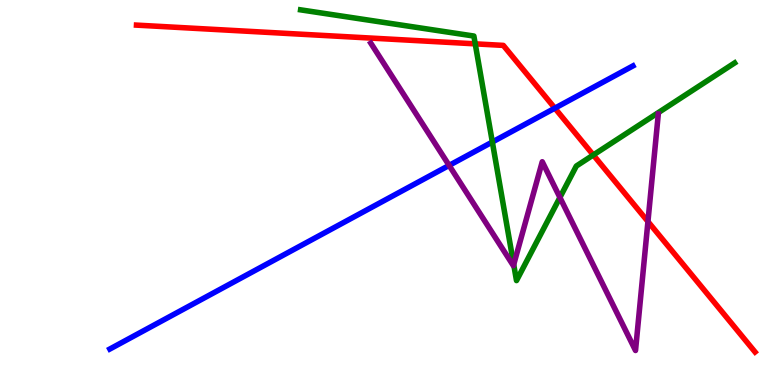[{'lines': ['blue', 'red'], 'intersections': [{'x': 7.16, 'y': 7.19}]}, {'lines': ['green', 'red'], 'intersections': [{'x': 6.13, 'y': 8.86}, {'x': 7.66, 'y': 5.97}]}, {'lines': ['purple', 'red'], 'intersections': [{'x': 8.36, 'y': 4.25}]}, {'lines': ['blue', 'green'], 'intersections': [{'x': 6.35, 'y': 6.31}]}, {'lines': ['blue', 'purple'], 'intersections': [{'x': 5.8, 'y': 5.7}]}, {'lines': ['green', 'purple'], 'intersections': [{'x': 6.63, 'y': 3.13}, {'x': 7.22, 'y': 4.87}]}]